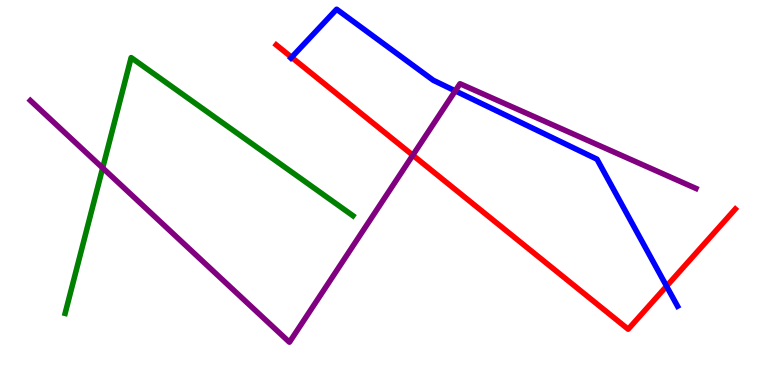[{'lines': ['blue', 'red'], 'intersections': [{'x': 3.76, 'y': 8.51}, {'x': 8.6, 'y': 2.57}]}, {'lines': ['green', 'red'], 'intersections': []}, {'lines': ['purple', 'red'], 'intersections': [{'x': 5.33, 'y': 5.97}]}, {'lines': ['blue', 'green'], 'intersections': []}, {'lines': ['blue', 'purple'], 'intersections': [{'x': 5.87, 'y': 7.64}]}, {'lines': ['green', 'purple'], 'intersections': [{'x': 1.32, 'y': 5.64}]}]